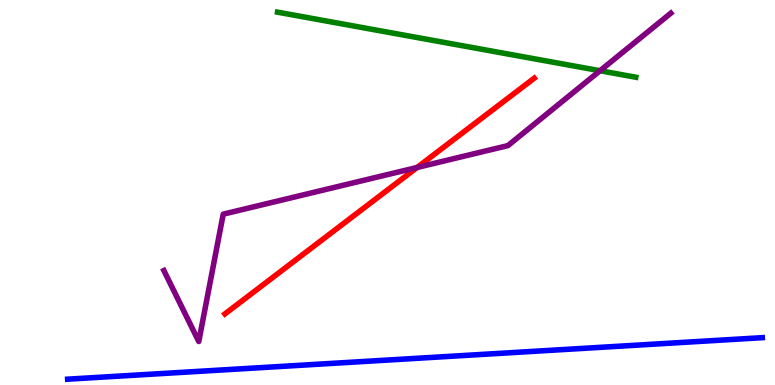[{'lines': ['blue', 'red'], 'intersections': []}, {'lines': ['green', 'red'], 'intersections': []}, {'lines': ['purple', 'red'], 'intersections': [{'x': 5.38, 'y': 5.65}]}, {'lines': ['blue', 'green'], 'intersections': []}, {'lines': ['blue', 'purple'], 'intersections': []}, {'lines': ['green', 'purple'], 'intersections': [{'x': 7.74, 'y': 8.16}]}]